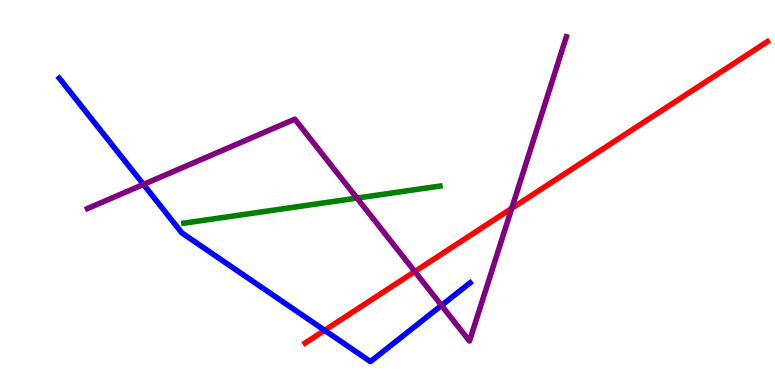[{'lines': ['blue', 'red'], 'intersections': [{'x': 4.19, 'y': 1.42}]}, {'lines': ['green', 'red'], 'intersections': []}, {'lines': ['purple', 'red'], 'intersections': [{'x': 5.35, 'y': 2.95}, {'x': 6.6, 'y': 4.59}]}, {'lines': ['blue', 'green'], 'intersections': []}, {'lines': ['blue', 'purple'], 'intersections': [{'x': 1.85, 'y': 5.21}, {'x': 5.7, 'y': 2.07}]}, {'lines': ['green', 'purple'], 'intersections': [{'x': 4.61, 'y': 4.85}]}]